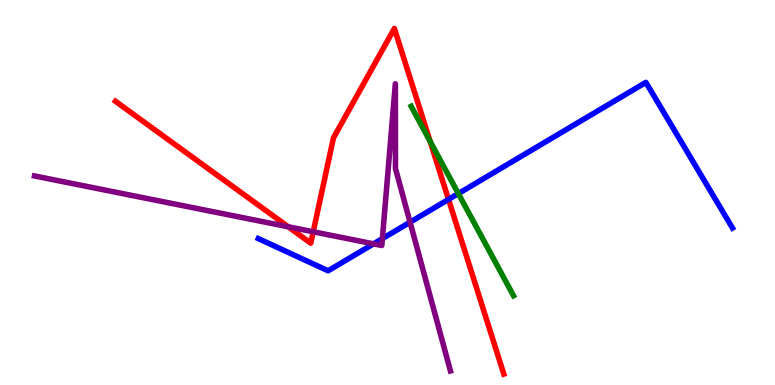[{'lines': ['blue', 'red'], 'intersections': [{'x': 5.79, 'y': 4.82}]}, {'lines': ['green', 'red'], 'intersections': [{'x': 5.55, 'y': 6.33}]}, {'lines': ['purple', 'red'], 'intersections': [{'x': 3.72, 'y': 4.11}, {'x': 4.04, 'y': 3.98}]}, {'lines': ['blue', 'green'], 'intersections': [{'x': 5.91, 'y': 4.97}]}, {'lines': ['blue', 'purple'], 'intersections': [{'x': 4.82, 'y': 3.67}, {'x': 4.93, 'y': 3.8}, {'x': 5.29, 'y': 4.23}]}, {'lines': ['green', 'purple'], 'intersections': []}]